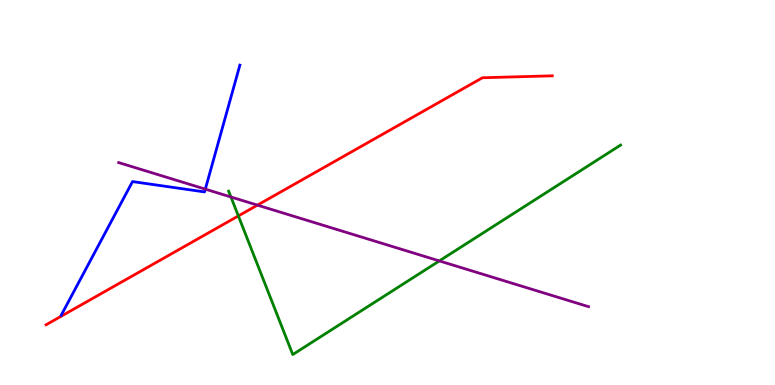[{'lines': ['blue', 'red'], 'intersections': []}, {'lines': ['green', 'red'], 'intersections': [{'x': 3.08, 'y': 4.39}]}, {'lines': ['purple', 'red'], 'intersections': [{'x': 3.32, 'y': 4.67}]}, {'lines': ['blue', 'green'], 'intersections': []}, {'lines': ['blue', 'purple'], 'intersections': [{'x': 2.65, 'y': 5.09}]}, {'lines': ['green', 'purple'], 'intersections': [{'x': 2.98, 'y': 4.88}, {'x': 5.67, 'y': 3.22}]}]